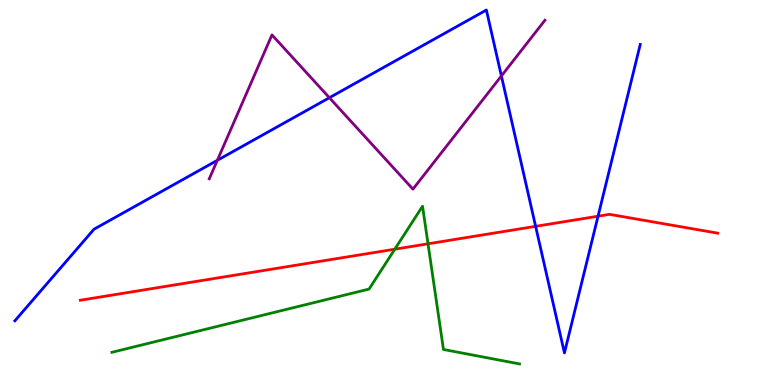[{'lines': ['blue', 'red'], 'intersections': [{'x': 6.91, 'y': 4.12}, {'x': 7.72, 'y': 4.38}]}, {'lines': ['green', 'red'], 'intersections': [{'x': 5.09, 'y': 3.53}, {'x': 5.52, 'y': 3.67}]}, {'lines': ['purple', 'red'], 'intersections': []}, {'lines': ['blue', 'green'], 'intersections': []}, {'lines': ['blue', 'purple'], 'intersections': [{'x': 2.8, 'y': 5.84}, {'x': 4.25, 'y': 7.46}, {'x': 6.47, 'y': 8.03}]}, {'lines': ['green', 'purple'], 'intersections': []}]